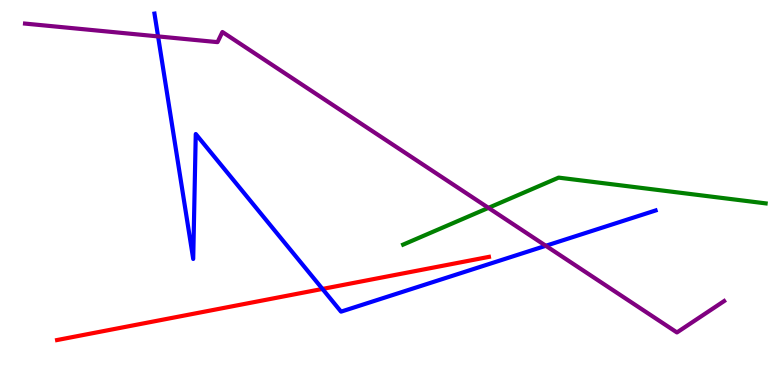[{'lines': ['blue', 'red'], 'intersections': [{'x': 4.16, 'y': 2.5}]}, {'lines': ['green', 'red'], 'intersections': []}, {'lines': ['purple', 'red'], 'intersections': []}, {'lines': ['blue', 'green'], 'intersections': []}, {'lines': ['blue', 'purple'], 'intersections': [{'x': 2.04, 'y': 9.05}, {'x': 7.04, 'y': 3.62}]}, {'lines': ['green', 'purple'], 'intersections': [{'x': 6.3, 'y': 4.6}]}]